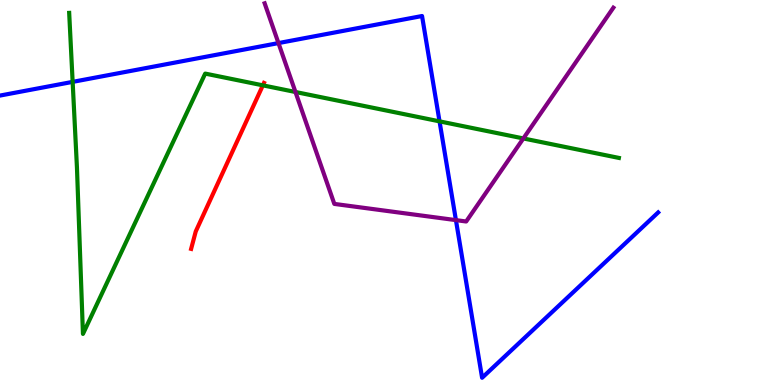[{'lines': ['blue', 'red'], 'intersections': []}, {'lines': ['green', 'red'], 'intersections': [{'x': 3.39, 'y': 7.78}]}, {'lines': ['purple', 'red'], 'intersections': []}, {'lines': ['blue', 'green'], 'intersections': [{'x': 0.937, 'y': 7.87}, {'x': 5.67, 'y': 6.85}]}, {'lines': ['blue', 'purple'], 'intersections': [{'x': 3.59, 'y': 8.88}, {'x': 5.88, 'y': 4.28}]}, {'lines': ['green', 'purple'], 'intersections': [{'x': 3.81, 'y': 7.61}, {'x': 6.75, 'y': 6.4}]}]